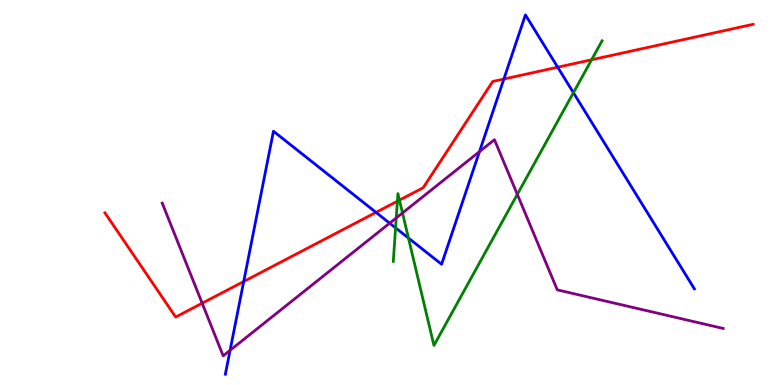[{'lines': ['blue', 'red'], 'intersections': [{'x': 3.14, 'y': 2.69}, {'x': 4.85, 'y': 4.48}, {'x': 6.5, 'y': 7.95}, {'x': 7.2, 'y': 8.25}]}, {'lines': ['green', 'red'], 'intersections': [{'x': 5.13, 'y': 4.77}, {'x': 5.15, 'y': 4.8}, {'x': 7.63, 'y': 8.45}]}, {'lines': ['purple', 'red'], 'intersections': [{'x': 2.61, 'y': 2.12}]}, {'lines': ['blue', 'green'], 'intersections': [{'x': 5.1, 'y': 4.08}, {'x': 5.27, 'y': 3.82}, {'x': 7.4, 'y': 7.59}]}, {'lines': ['blue', 'purple'], 'intersections': [{'x': 2.97, 'y': 0.901}, {'x': 5.03, 'y': 4.2}, {'x': 6.19, 'y': 6.06}]}, {'lines': ['green', 'purple'], 'intersections': [{'x': 5.11, 'y': 4.34}, {'x': 5.19, 'y': 4.47}, {'x': 6.68, 'y': 4.95}]}]